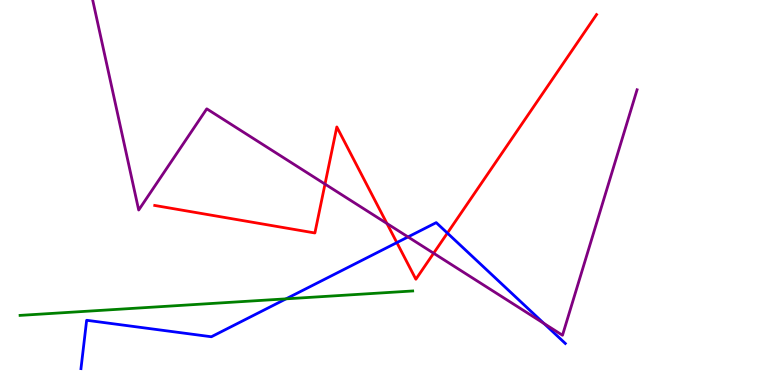[{'lines': ['blue', 'red'], 'intersections': [{'x': 5.12, 'y': 3.7}, {'x': 5.77, 'y': 3.95}]}, {'lines': ['green', 'red'], 'intersections': []}, {'lines': ['purple', 'red'], 'intersections': [{'x': 4.19, 'y': 5.22}, {'x': 4.99, 'y': 4.19}, {'x': 5.6, 'y': 3.42}]}, {'lines': ['blue', 'green'], 'intersections': [{'x': 3.69, 'y': 2.24}]}, {'lines': ['blue', 'purple'], 'intersections': [{'x': 5.26, 'y': 3.85}, {'x': 7.02, 'y': 1.6}]}, {'lines': ['green', 'purple'], 'intersections': []}]